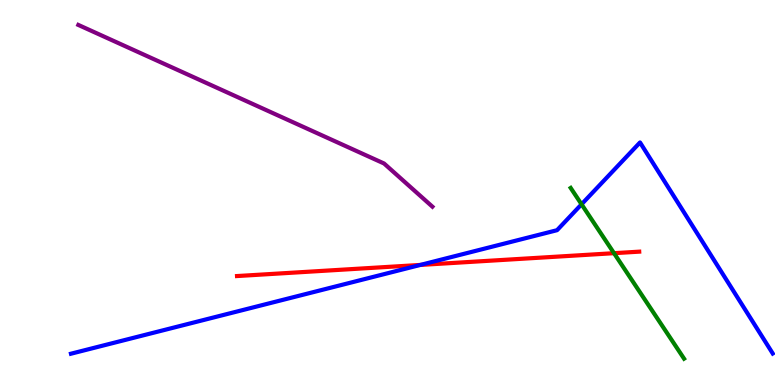[{'lines': ['blue', 'red'], 'intersections': [{'x': 5.42, 'y': 3.12}]}, {'lines': ['green', 'red'], 'intersections': [{'x': 7.92, 'y': 3.42}]}, {'lines': ['purple', 'red'], 'intersections': []}, {'lines': ['blue', 'green'], 'intersections': [{'x': 7.5, 'y': 4.69}]}, {'lines': ['blue', 'purple'], 'intersections': []}, {'lines': ['green', 'purple'], 'intersections': []}]